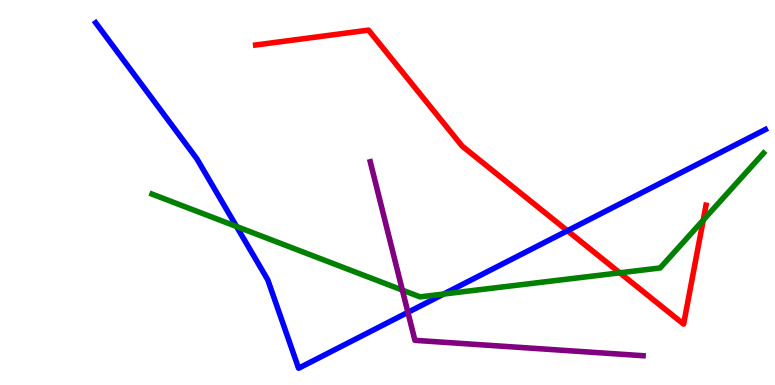[{'lines': ['blue', 'red'], 'intersections': [{'x': 7.32, 'y': 4.01}]}, {'lines': ['green', 'red'], 'intersections': [{'x': 8.0, 'y': 2.91}, {'x': 9.07, 'y': 4.28}]}, {'lines': ['purple', 'red'], 'intersections': []}, {'lines': ['blue', 'green'], 'intersections': [{'x': 3.05, 'y': 4.12}, {'x': 5.72, 'y': 2.36}]}, {'lines': ['blue', 'purple'], 'intersections': [{'x': 5.26, 'y': 1.89}]}, {'lines': ['green', 'purple'], 'intersections': [{'x': 5.19, 'y': 2.47}]}]